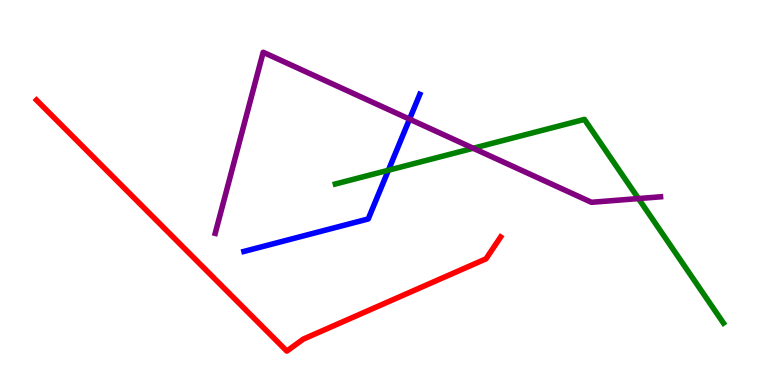[{'lines': ['blue', 'red'], 'intersections': []}, {'lines': ['green', 'red'], 'intersections': []}, {'lines': ['purple', 'red'], 'intersections': []}, {'lines': ['blue', 'green'], 'intersections': [{'x': 5.01, 'y': 5.58}]}, {'lines': ['blue', 'purple'], 'intersections': [{'x': 5.28, 'y': 6.91}]}, {'lines': ['green', 'purple'], 'intersections': [{'x': 6.11, 'y': 6.15}, {'x': 8.24, 'y': 4.84}]}]